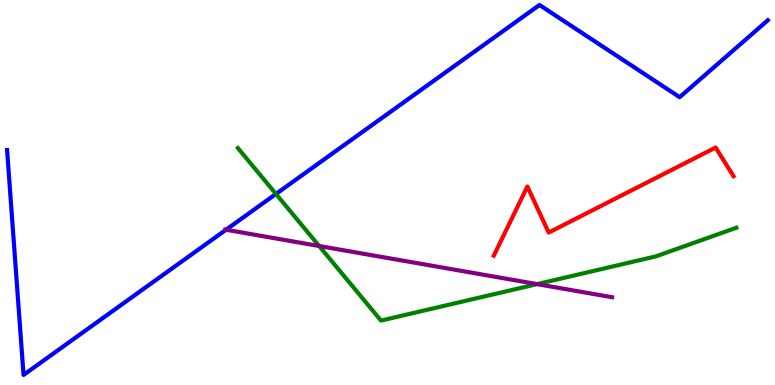[{'lines': ['blue', 'red'], 'intersections': []}, {'lines': ['green', 'red'], 'intersections': []}, {'lines': ['purple', 'red'], 'intersections': []}, {'lines': ['blue', 'green'], 'intersections': [{'x': 3.56, 'y': 4.96}]}, {'lines': ['blue', 'purple'], 'intersections': [{'x': 2.92, 'y': 4.03}]}, {'lines': ['green', 'purple'], 'intersections': [{'x': 4.12, 'y': 3.61}, {'x': 6.93, 'y': 2.62}]}]